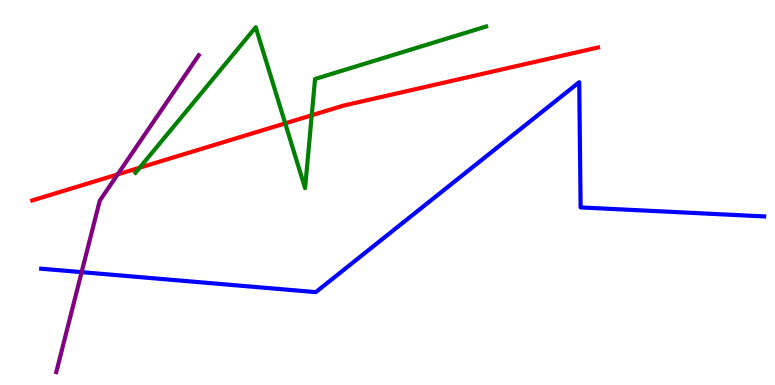[{'lines': ['blue', 'red'], 'intersections': []}, {'lines': ['green', 'red'], 'intersections': [{'x': 1.8, 'y': 5.64}, {'x': 3.68, 'y': 6.8}, {'x': 4.02, 'y': 7.01}]}, {'lines': ['purple', 'red'], 'intersections': [{'x': 1.52, 'y': 5.47}]}, {'lines': ['blue', 'green'], 'intersections': []}, {'lines': ['blue', 'purple'], 'intersections': [{'x': 1.05, 'y': 2.93}]}, {'lines': ['green', 'purple'], 'intersections': []}]